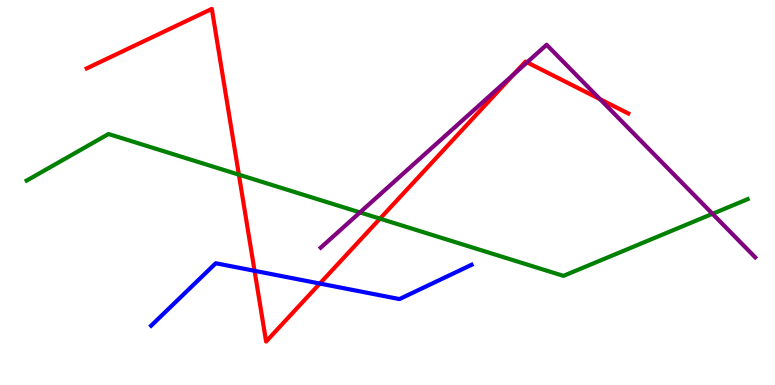[{'lines': ['blue', 'red'], 'intersections': [{'x': 3.28, 'y': 2.97}, {'x': 4.13, 'y': 2.64}]}, {'lines': ['green', 'red'], 'intersections': [{'x': 3.08, 'y': 5.46}, {'x': 4.9, 'y': 4.32}]}, {'lines': ['purple', 'red'], 'intersections': [{'x': 6.63, 'y': 8.07}, {'x': 6.8, 'y': 8.38}, {'x': 7.74, 'y': 7.42}]}, {'lines': ['blue', 'green'], 'intersections': []}, {'lines': ['blue', 'purple'], 'intersections': []}, {'lines': ['green', 'purple'], 'intersections': [{'x': 4.64, 'y': 4.48}, {'x': 9.19, 'y': 4.45}]}]